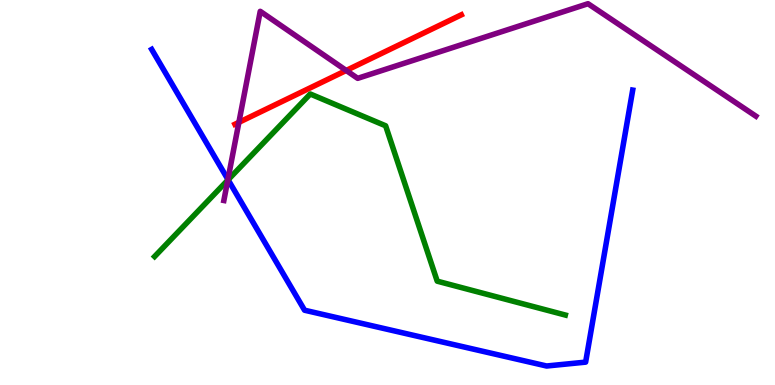[{'lines': ['blue', 'red'], 'intersections': []}, {'lines': ['green', 'red'], 'intersections': []}, {'lines': ['purple', 'red'], 'intersections': [{'x': 3.08, 'y': 6.82}, {'x': 4.47, 'y': 8.17}]}, {'lines': ['blue', 'green'], 'intersections': [{'x': 2.94, 'y': 5.33}]}, {'lines': ['blue', 'purple'], 'intersections': [{'x': 2.94, 'y': 5.34}]}, {'lines': ['green', 'purple'], 'intersections': [{'x': 2.94, 'y': 5.32}]}]